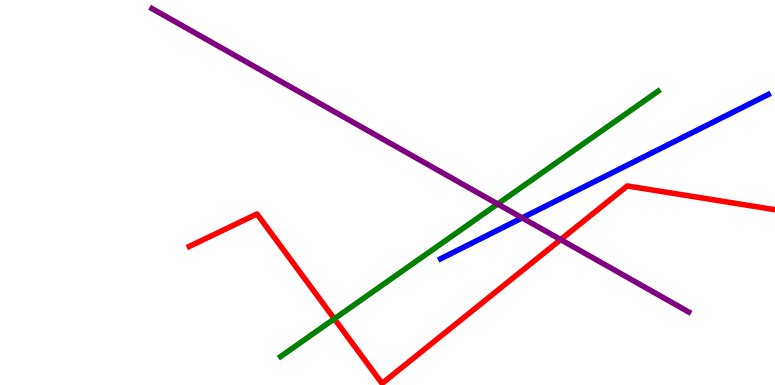[{'lines': ['blue', 'red'], 'intersections': []}, {'lines': ['green', 'red'], 'intersections': [{'x': 4.31, 'y': 1.72}]}, {'lines': ['purple', 'red'], 'intersections': [{'x': 7.23, 'y': 3.78}]}, {'lines': ['blue', 'green'], 'intersections': []}, {'lines': ['blue', 'purple'], 'intersections': [{'x': 6.74, 'y': 4.34}]}, {'lines': ['green', 'purple'], 'intersections': [{'x': 6.42, 'y': 4.7}]}]